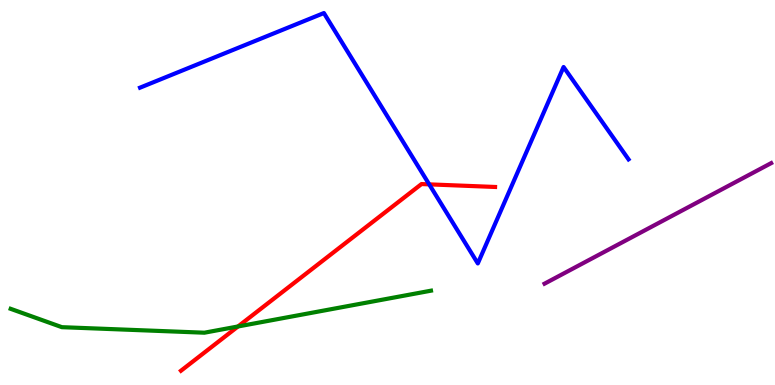[{'lines': ['blue', 'red'], 'intersections': [{'x': 5.54, 'y': 5.21}]}, {'lines': ['green', 'red'], 'intersections': [{'x': 3.07, 'y': 1.52}]}, {'lines': ['purple', 'red'], 'intersections': []}, {'lines': ['blue', 'green'], 'intersections': []}, {'lines': ['blue', 'purple'], 'intersections': []}, {'lines': ['green', 'purple'], 'intersections': []}]